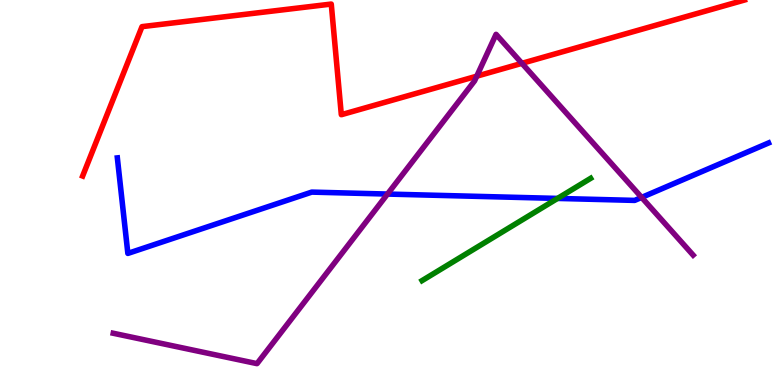[{'lines': ['blue', 'red'], 'intersections': []}, {'lines': ['green', 'red'], 'intersections': []}, {'lines': ['purple', 'red'], 'intersections': [{'x': 6.15, 'y': 8.02}, {'x': 6.73, 'y': 8.36}]}, {'lines': ['blue', 'green'], 'intersections': [{'x': 7.19, 'y': 4.85}]}, {'lines': ['blue', 'purple'], 'intersections': [{'x': 5.0, 'y': 4.96}, {'x': 8.28, 'y': 4.87}]}, {'lines': ['green', 'purple'], 'intersections': []}]